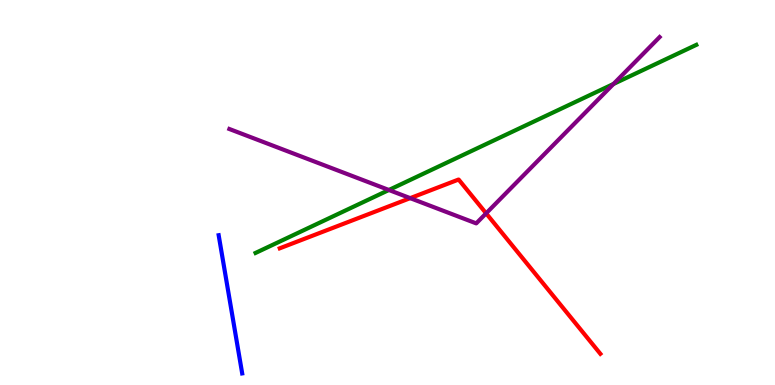[{'lines': ['blue', 'red'], 'intersections': []}, {'lines': ['green', 'red'], 'intersections': []}, {'lines': ['purple', 'red'], 'intersections': [{'x': 5.29, 'y': 4.85}, {'x': 6.27, 'y': 4.46}]}, {'lines': ['blue', 'green'], 'intersections': []}, {'lines': ['blue', 'purple'], 'intersections': []}, {'lines': ['green', 'purple'], 'intersections': [{'x': 5.02, 'y': 5.07}, {'x': 7.92, 'y': 7.82}]}]